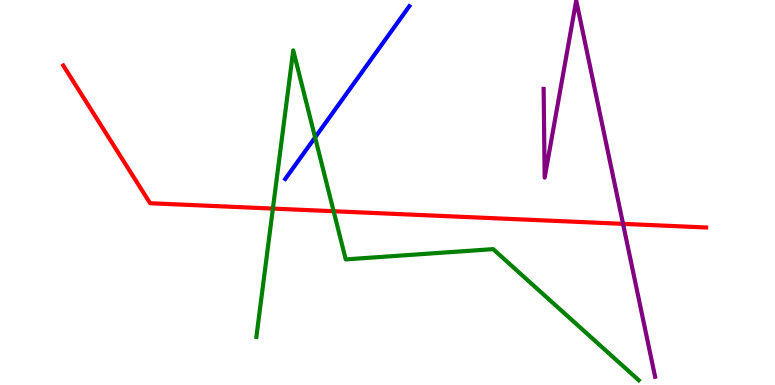[{'lines': ['blue', 'red'], 'intersections': []}, {'lines': ['green', 'red'], 'intersections': [{'x': 3.52, 'y': 4.58}, {'x': 4.3, 'y': 4.51}]}, {'lines': ['purple', 'red'], 'intersections': [{'x': 8.04, 'y': 4.19}]}, {'lines': ['blue', 'green'], 'intersections': [{'x': 4.07, 'y': 6.43}]}, {'lines': ['blue', 'purple'], 'intersections': []}, {'lines': ['green', 'purple'], 'intersections': []}]